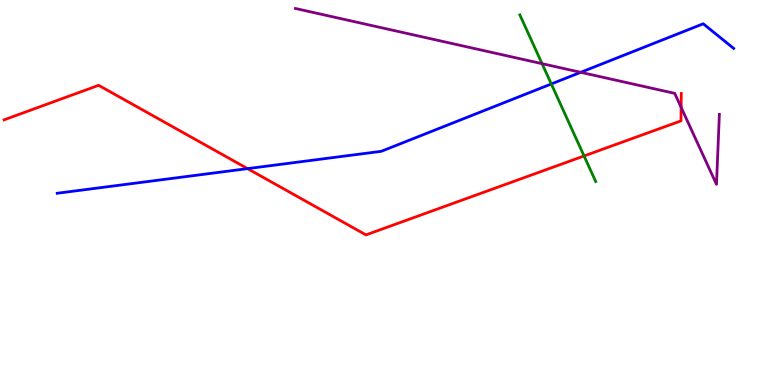[{'lines': ['blue', 'red'], 'intersections': [{'x': 3.19, 'y': 5.62}]}, {'lines': ['green', 'red'], 'intersections': [{'x': 7.54, 'y': 5.95}]}, {'lines': ['purple', 'red'], 'intersections': [{'x': 8.79, 'y': 7.21}]}, {'lines': ['blue', 'green'], 'intersections': [{'x': 7.11, 'y': 7.82}]}, {'lines': ['blue', 'purple'], 'intersections': [{'x': 7.49, 'y': 8.12}]}, {'lines': ['green', 'purple'], 'intersections': [{'x': 6.99, 'y': 8.35}]}]